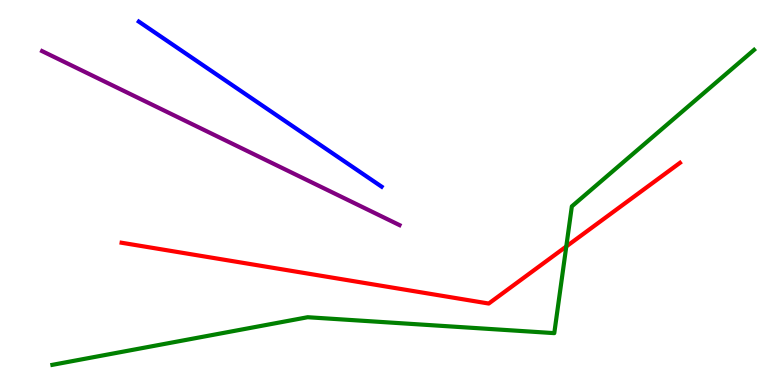[{'lines': ['blue', 'red'], 'intersections': []}, {'lines': ['green', 'red'], 'intersections': [{'x': 7.31, 'y': 3.6}]}, {'lines': ['purple', 'red'], 'intersections': []}, {'lines': ['blue', 'green'], 'intersections': []}, {'lines': ['blue', 'purple'], 'intersections': []}, {'lines': ['green', 'purple'], 'intersections': []}]